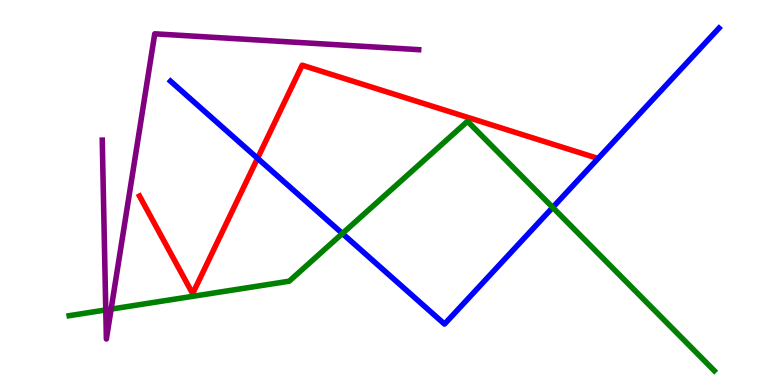[{'lines': ['blue', 'red'], 'intersections': [{'x': 3.32, 'y': 5.89}]}, {'lines': ['green', 'red'], 'intersections': []}, {'lines': ['purple', 'red'], 'intersections': []}, {'lines': ['blue', 'green'], 'intersections': [{'x': 4.42, 'y': 3.93}, {'x': 7.13, 'y': 4.61}]}, {'lines': ['blue', 'purple'], 'intersections': []}, {'lines': ['green', 'purple'], 'intersections': [{'x': 1.36, 'y': 1.95}, {'x': 1.43, 'y': 1.97}]}]